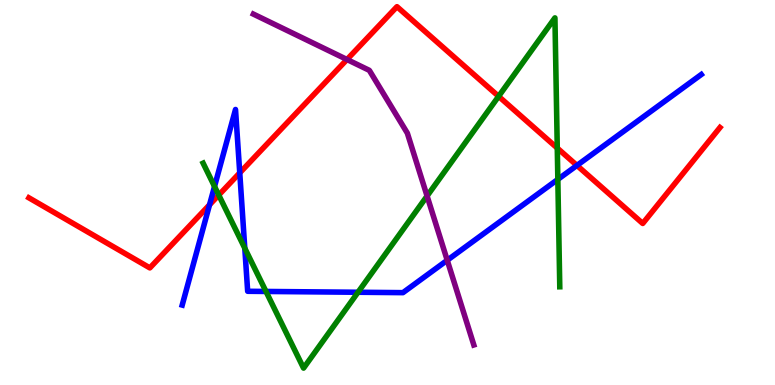[{'lines': ['blue', 'red'], 'intersections': [{'x': 2.7, 'y': 4.68}, {'x': 3.09, 'y': 5.51}, {'x': 7.44, 'y': 5.7}]}, {'lines': ['green', 'red'], 'intersections': [{'x': 2.82, 'y': 4.93}, {'x': 6.43, 'y': 7.5}, {'x': 7.19, 'y': 6.15}]}, {'lines': ['purple', 'red'], 'intersections': [{'x': 4.48, 'y': 8.45}]}, {'lines': ['blue', 'green'], 'intersections': [{'x': 2.77, 'y': 5.16}, {'x': 3.16, 'y': 3.55}, {'x': 3.43, 'y': 2.43}, {'x': 4.62, 'y': 2.41}, {'x': 7.2, 'y': 5.34}]}, {'lines': ['blue', 'purple'], 'intersections': [{'x': 5.77, 'y': 3.24}]}, {'lines': ['green', 'purple'], 'intersections': [{'x': 5.51, 'y': 4.91}]}]